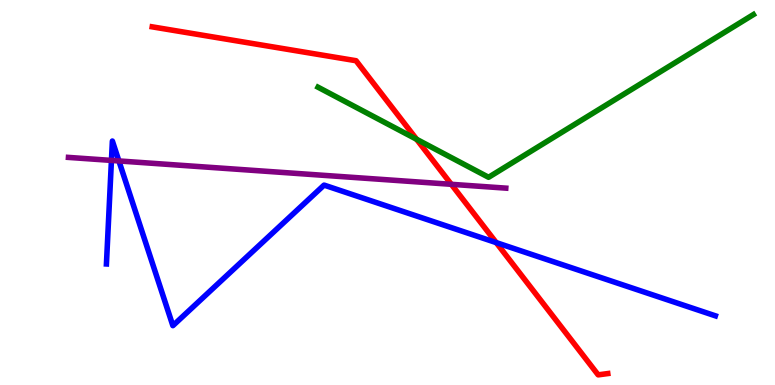[{'lines': ['blue', 'red'], 'intersections': [{'x': 6.4, 'y': 3.7}]}, {'lines': ['green', 'red'], 'intersections': [{'x': 5.38, 'y': 6.38}]}, {'lines': ['purple', 'red'], 'intersections': [{'x': 5.82, 'y': 5.21}]}, {'lines': ['blue', 'green'], 'intersections': []}, {'lines': ['blue', 'purple'], 'intersections': [{'x': 1.44, 'y': 5.83}, {'x': 1.53, 'y': 5.82}]}, {'lines': ['green', 'purple'], 'intersections': []}]